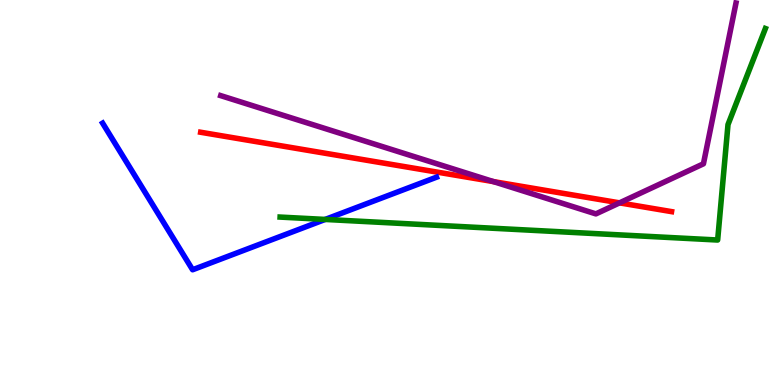[{'lines': ['blue', 'red'], 'intersections': []}, {'lines': ['green', 'red'], 'intersections': []}, {'lines': ['purple', 'red'], 'intersections': [{'x': 6.37, 'y': 5.28}, {'x': 7.99, 'y': 4.73}]}, {'lines': ['blue', 'green'], 'intersections': [{'x': 4.2, 'y': 4.3}]}, {'lines': ['blue', 'purple'], 'intersections': []}, {'lines': ['green', 'purple'], 'intersections': []}]